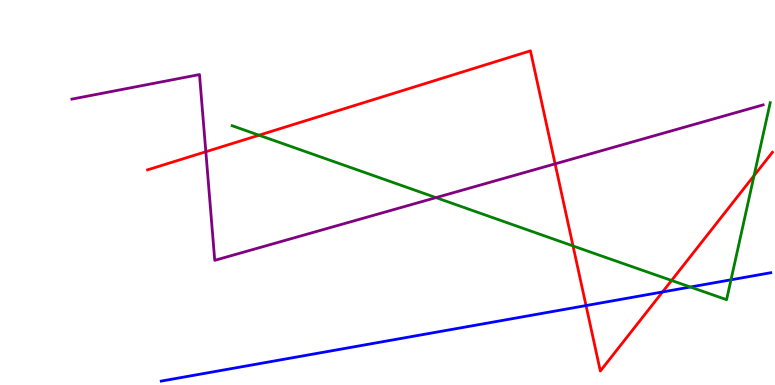[{'lines': ['blue', 'red'], 'intersections': [{'x': 7.56, 'y': 2.06}, {'x': 8.55, 'y': 2.42}]}, {'lines': ['green', 'red'], 'intersections': [{'x': 3.34, 'y': 6.49}, {'x': 7.39, 'y': 3.61}, {'x': 8.67, 'y': 2.72}, {'x': 9.73, 'y': 5.44}]}, {'lines': ['purple', 'red'], 'intersections': [{'x': 2.66, 'y': 6.06}, {'x': 7.16, 'y': 5.74}]}, {'lines': ['blue', 'green'], 'intersections': [{'x': 8.91, 'y': 2.55}, {'x': 9.43, 'y': 2.73}]}, {'lines': ['blue', 'purple'], 'intersections': []}, {'lines': ['green', 'purple'], 'intersections': [{'x': 5.63, 'y': 4.87}]}]